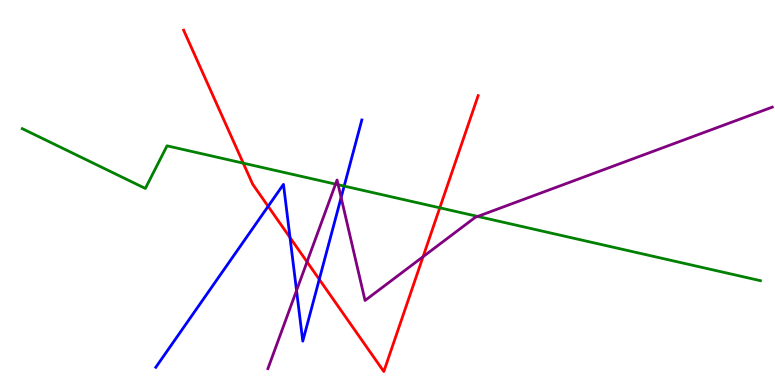[{'lines': ['blue', 'red'], 'intersections': [{'x': 3.46, 'y': 4.64}, {'x': 3.74, 'y': 3.83}, {'x': 4.12, 'y': 2.74}]}, {'lines': ['green', 'red'], 'intersections': [{'x': 3.14, 'y': 5.76}, {'x': 5.67, 'y': 4.6}]}, {'lines': ['purple', 'red'], 'intersections': [{'x': 3.96, 'y': 3.2}, {'x': 5.46, 'y': 3.33}]}, {'lines': ['blue', 'green'], 'intersections': [{'x': 4.44, 'y': 5.17}]}, {'lines': ['blue', 'purple'], 'intersections': [{'x': 3.83, 'y': 2.45}, {'x': 4.4, 'y': 4.87}]}, {'lines': ['green', 'purple'], 'intersections': [{'x': 4.33, 'y': 5.22}, {'x': 4.36, 'y': 5.2}, {'x': 6.16, 'y': 4.38}]}]